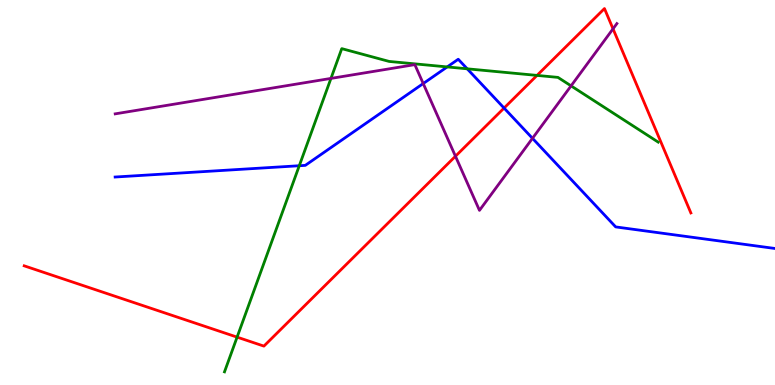[{'lines': ['blue', 'red'], 'intersections': [{'x': 6.5, 'y': 7.19}]}, {'lines': ['green', 'red'], 'intersections': [{'x': 3.06, 'y': 1.24}, {'x': 6.93, 'y': 8.04}]}, {'lines': ['purple', 'red'], 'intersections': [{'x': 5.88, 'y': 5.94}, {'x': 7.91, 'y': 9.25}]}, {'lines': ['blue', 'green'], 'intersections': [{'x': 3.86, 'y': 5.7}, {'x': 5.77, 'y': 8.26}, {'x': 6.03, 'y': 8.21}]}, {'lines': ['blue', 'purple'], 'intersections': [{'x': 5.46, 'y': 7.83}, {'x': 6.87, 'y': 6.41}]}, {'lines': ['green', 'purple'], 'intersections': [{'x': 4.27, 'y': 7.96}, {'x': 7.37, 'y': 7.77}]}]